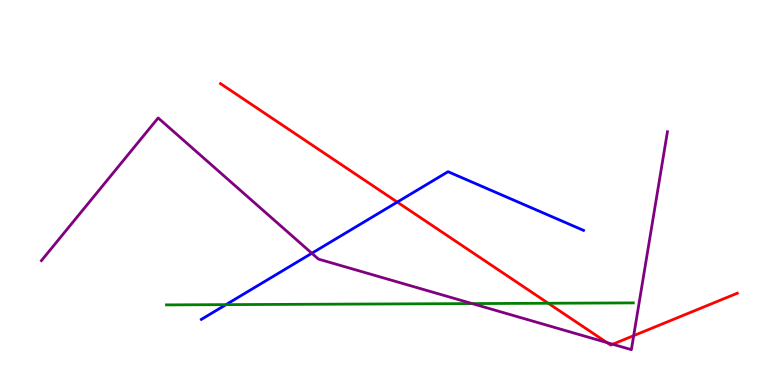[{'lines': ['blue', 'red'], 'intersections': [{'x': 5.13, 'y': 4.75}]}, {'lines': ['green', 'red'], 'intersections': [{'x': 7.07, 'y': 2.12}]}, {'lines': ['purple', 'red'], 'intersections': [{'x': 7.83, 'y': 1.1}, {'x': 7.91, 'y': 1.06}, {'x': 8.18, 'y': 1.28}]}, {'lines': ['blue', 'green'], 'intersections': [{'x': 2.92, 'y': 2.09}]}, {'lines': ['blue', 'purple'], 'intersections': [{'x': 4.02, 'y': 3.42}]}, {'lines': ['green', 'purple'], 'intersections': [{'x': 6.09, 'y': 2.11}]}]